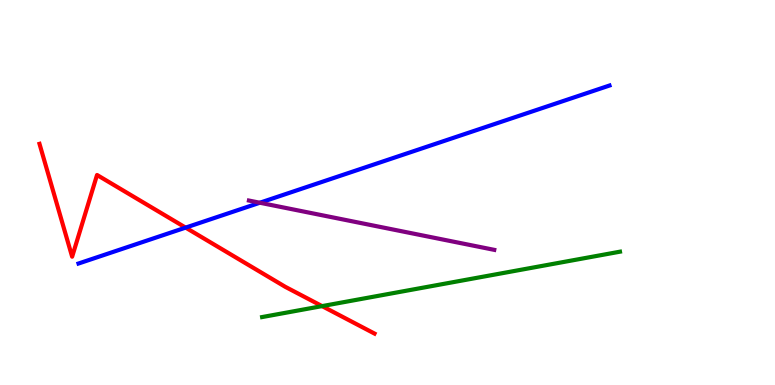[{'lines': ['blue', 'red'], 'intersections': [{'x': 2.4, 'y': 4.09}]}, {'lines': ['green', 'red'], 'intersections': [{'x': 4.16, 'y': 2.05}]}, {'lines': ['purple', 'red'], 'intersections': []}, {'lines': ['blue', 'green'], 'intersections': []}, {'lines': ['blue', 'purple'], 'intersections': [{'x': 3.35, 'y': 4.73}]}, {'lines': ['green', 'purple'], 'intersections': []}]